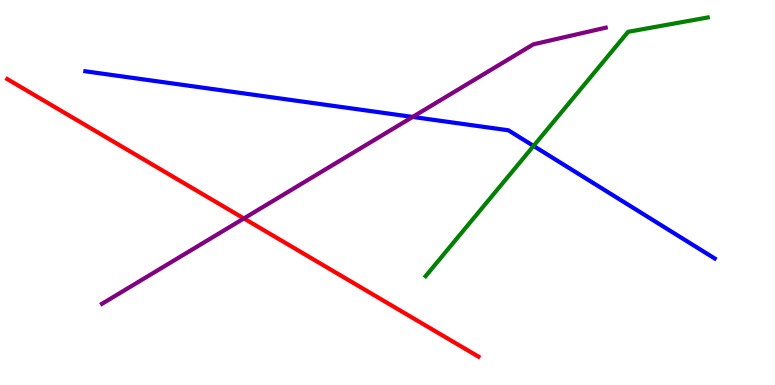[{'lines': ['blue', 'red'], 'intersections': []}, {'lines': ['green', 'red'], 'intersections': []}, {'lines': ['purple', 'red'], 'intersections': [{'x': 3.15, 'y': 4.33}]}, {'lines': ['blue', 'green'], 'intersections': [{'x': 6.88, 'y': 6.21}]}, {'lines': ['blue', 'purple'], 'intersections': [{'x': 5.32, 'y': 6.96}]}, {'lines': ['green', 'purple'], 'intersections': []}]